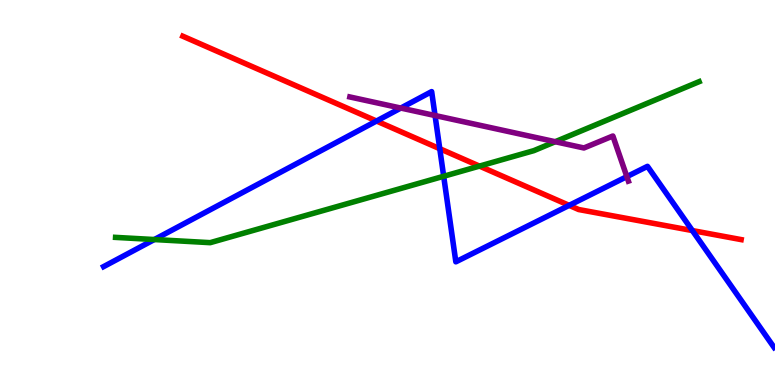[{'lines': ['blue', 'red'], 'intersections': [{'x': 4.86, 'y': 6.86}, {'x': 5.67, 'y': 6.14}, {'x': 7.34, 'y': 4.67}, {'x': 8.93, 'y': 4.01}]}, {'lines': ['green', 'red'], 'intersections': [{'x': 6.19, 'y': 5.69}]}, {'lines': ['purple', 'red'], 'intersections': []}, {'lines': ['blue', 'green'], 'intersections': [{'x': 1.99, 'y': 3.78}, {'x': 5.72, 'y': 5.42}]}, {'lines': ['blue', 'purple'], 'intersections': [{'x': 5.17, 'y': 7.19}, {'x': 5.61, 'y': 7.0}, {'x': 8.09, 'y': 5.41}]}, {'lines': ['green', 'purple'], 'intersections': [{'x': 7.16, 'y': 6.32}]}]